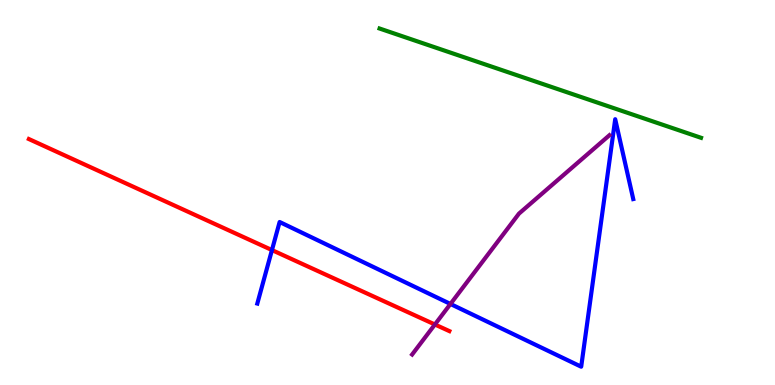[{'lines': ['blue', 'red'], 'intersections': [{'x': 3.51, 'y': 3.5}]}, {'lines': ['green', 'red'], 'intersections': []}, {'lines': ['purple', 'red'], 'intersections': [{'x': 5.61, 'y': 1.57}]}, {'lines': ['blue', 'green'], 'intersections': []}, {'lines': ['blue', 'purple'], 'intersections': [{'x': 5.81, 'y': 2.1}]}, {'lines': ['green', 'purple'], 'intersections': []}]